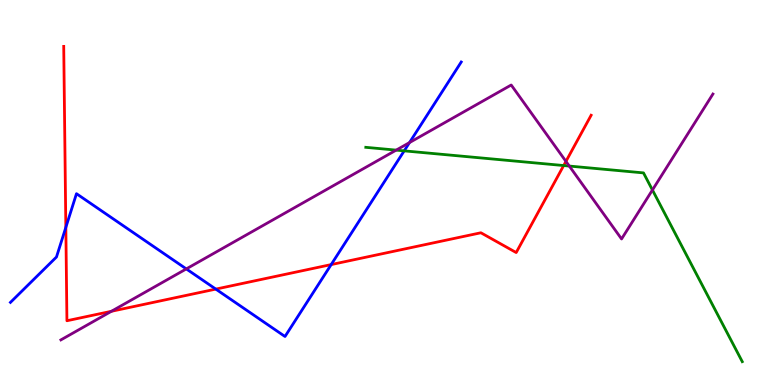[{'lines': ['blue', 'red'], 'intersections': [{'x': 0.85, 'y': 4.09}, {'x': 2.78, 'y': 2.49}, {'x': 4.27, 'y': 3.13}]}, {'lines': ['green', 'red'], 'intersections': [{'x': 7.27, 'y': 5.7}]}, {'lines': ['purple', 'red'], 'intersections': [{'x': 1.44, 'y': 1.91}, {'x': 7.3, 'y': 5.81}]}, {'lines': ['blue', 'green'], 'intersections': [{'x': 5.22, 'y': 6.08}]}, {'lines': ['blue', 'purple'], 'intersections': [{'x': 2.4, 'y': 3.02}, {'x': 5.28, 'y': 6.3}]}, {'lines': ['green', 'purple'], 'intersections': [{'x': 5.11, 'y': 6.1}, {'x': 7.35, 'y': 5.69}, {'x': 8.42, 'y': 5.07}]}]